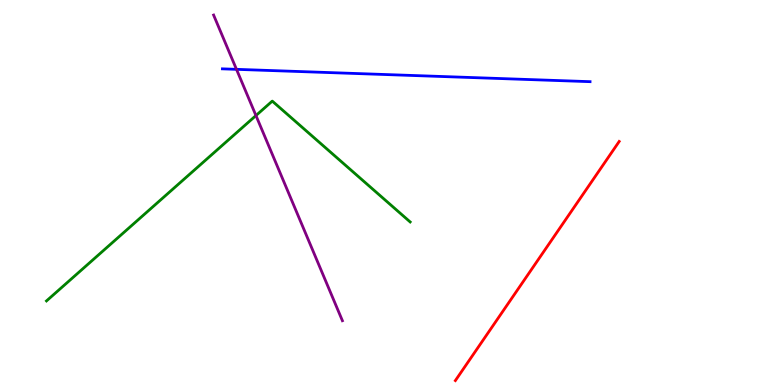[{'lines': ['blue', 'red'], 'intersections': []}, {'lines': ['green', 'red'], 'intersections': []}, {'lines': ['purple', 'red'], 'intersections': []}, {'lines': ['blue', 'green'], 'intersections': []}, {'lines': ['blue', 'purple'], 'intersections': [{'x': 3.05, 'y': 8.2}]}, {'lines': ['green', 'purple'], 'intersections': [{'x': 3.3, 'y': 7.0}]}]